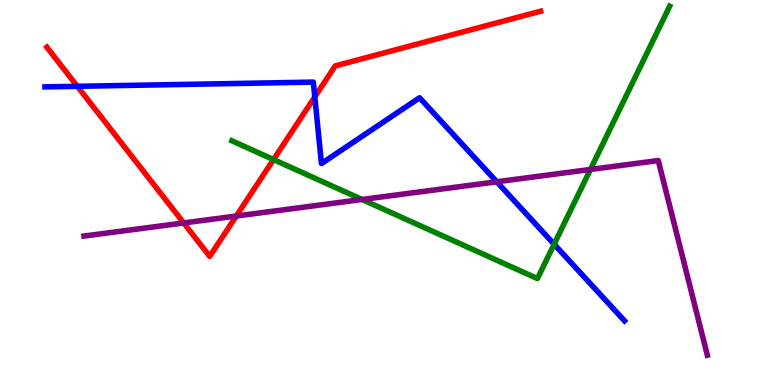[{'lines': ['blue', 'red'], 'intersections': [{'x': 0.998, 'y': 7.76}, {'x': 4.06, 'y': 7.48}]}, {'lines': ['green', 'red'], 'intersections': [{'x': 3.53, 'y': 5.86}]}, {'lines': ['purple', 'red'], 'intersections': [{'x': 2.37, 'y': 4.21}, {'x': 3.05, 'y': 4.39}]}, {'lines': ['blue', 'green'], 'intersections': [{'x': 7.15, 'y': 3.66}]}, {'lines': ['blue', 'purple'], 'intersections': [{'x': 6.41, 'y': 5.28}]}, {'lines': ['green', 'purple'], 'intersections': [{'x': 4.67, 'y': 4.82}, {'x': 7.62, 'y': 5.6}]}]